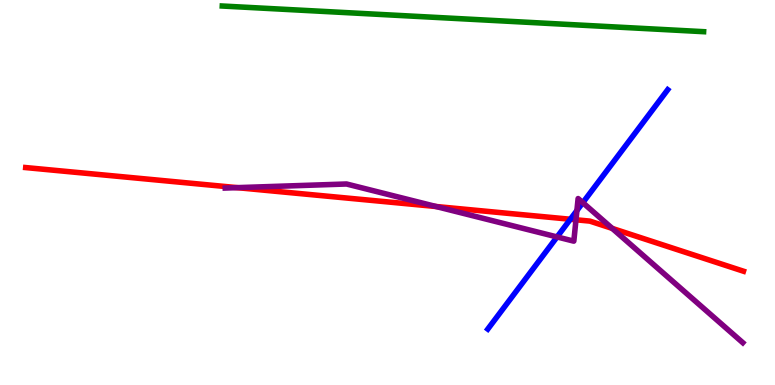[{'lines': ['blue', 'red'], 'intersections': [{'x': 7.36, 'y': 4.31}]}, {'lines': ['green', 'red'], 'intersections': []}, {'lines': ['purple', 'red'], 'intersections': [{'x': 3.06, 'y': 5.13}, {'x': 5.63, 'y': 4.64}, {'x': 7.43, 'y': 4.29}, {'x': 7.9, 'y': 4.07}]}, {'lines': ['blue', 'green'], 'intersections': []}, {'lines': ['blue', 'purple'], 'intersections': [{'x': 7.19, 'y': 3.85}, {'x': 7.44, 'y': 4.53}, {'x': 7.52, 'y': 4.74}]}, {'lines': ['green', 'purple'], 'intersections': []}]